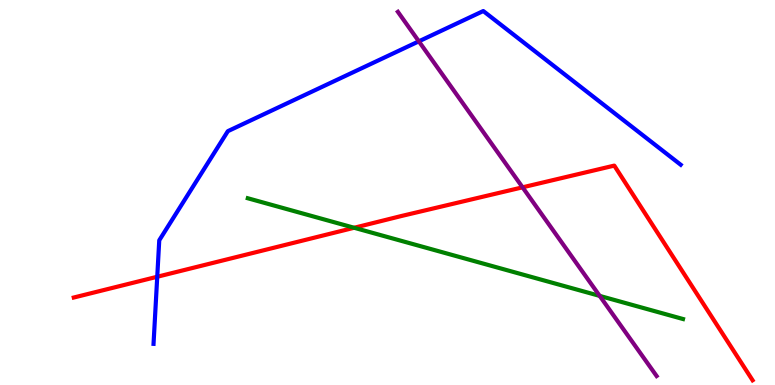[{'lines': ['blue', 'red'], 'intersections': [{'x': 2.03, 'y': 2.81}]}, {'lines': ['green', 'red'], 'intersections': [{'x': 4.57, 'y': 4.08}]}, {'lines': ['purple', 'red'], 'intersections': [{'x': 6.74, 'y': 5.13}]}, {'lines': ['blue', 'green'], 'intersections': []}, {'lines': ['blue', 'purple'], 'intersections': [{'x': 5.4, 'y': 8.93}]}, {'lines': ['green', 'purple'], 'intersections': [{'x': 7.74, 'y': 2.31}]}]